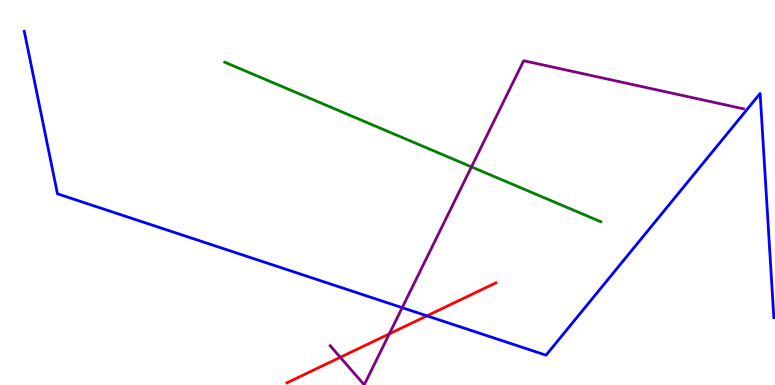[{'lines': ['blue', 'red'], 'intersections': [{'x': 5.51, 'y': 1.8}]}, {'lines': ['green', 'red'], 'intersections': []}, {'lines': ['purple', 'red'], 'intersections': [{'x': 4.39, 'y': 0.719}, {'x': 5.02, 'y': 1.33}]}, {'lines': ['blue', 'green'], 'intersections': []}, {'lines': ['blue', 'purple'], 'intersections': [{'x': 5.19, 'y': 2.01}]}, {'lines': ['green', 'purple'], 'intersections': [{'x': 6.08, 'y': 5.67}]}]